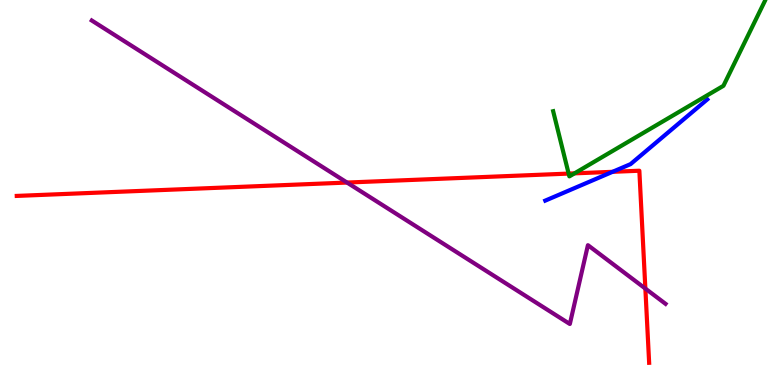[{'lines': ['blue', 'red'], 'intersections': [{'x': 7.9, 'y': 5.54}]}, {'lines': ['green', 'red'], 'intersections': [{'x': 7.34, 'y': 5.49}, {'x': 7.41, 'y': 5.5}]}, {'lines': ['purple', 'red'], 'intersections': [{'x': 4.48, 'y': 5.26}, {'x': 8.33, 'y': 2.5}]}, {'lines': ['blue', 'green'], 'intersections': []}, {'lines': ['blue', 'purple'], 'intersections': []}, {'lines': ['green', 'purple'], 'intersections': []}]